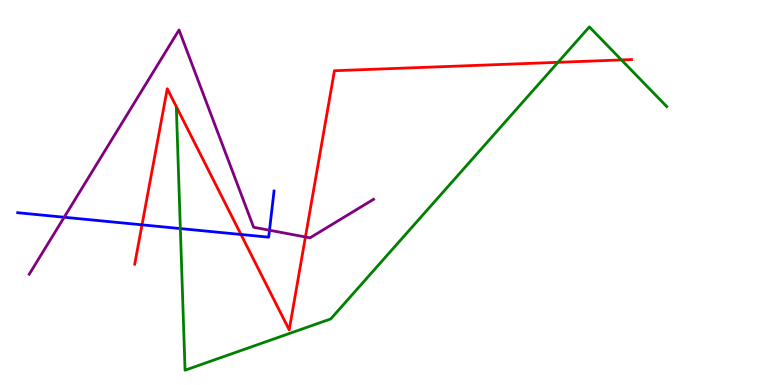[{'lines': ['blue', 'red'], 'intersections': [{'x': 1.83, 'y': 4.16}, {'x': 3.11, 'y': 3.91}]}, {'lines': ['green', 'red'], 'intersections': [{'x': 7.2, 'y': 8.38}, {'x': 8.02, 'y': 8.44}]}, {'lines': ['purple', 'red'], 'intersections': [{'x': 3.94, 'y': 3.84}]}, {'lines': ['blue', 'green'], 'intersections': [{'x': 2.33, 'y': 4.06}]}, {'lines': ['blue', 'purple'], 'intersections': [{'x': 0.828, 'y': 4.36}, {'x': 3.48, 'y': 4.02}]}, {'lines': ['green', 'purple'], 'intersections': []}]